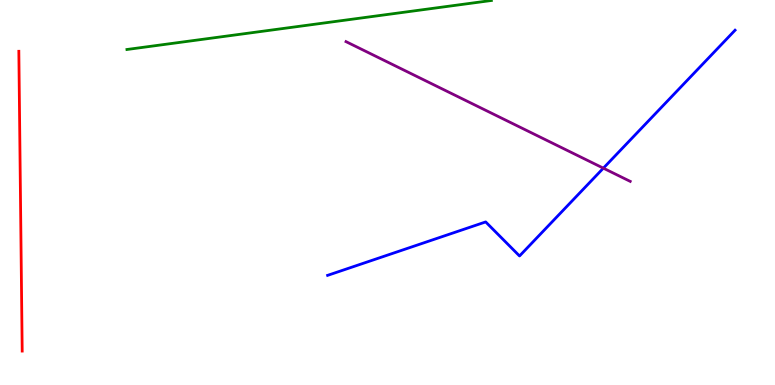[{'lines': ['blue', 'red'], 'intersections': []}, {'lines': ['green', 'red'], 'intersections': []}, {'lines': ['purple', 'red'], 'intersections': []}, {'lines': ['blue', 'green'], 'intersections': []}, {'lines': ['blue', 'purple'], 'intersections': [{'x': 7.79, 'y': 5.63}]}, {'lines': ['green', 'purple'], 'intersections': []}]